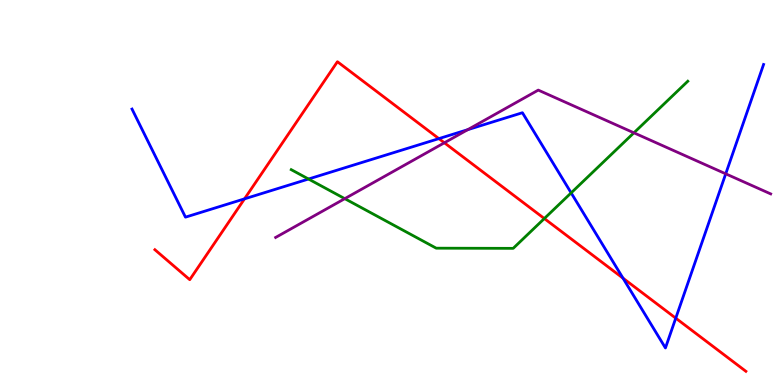[{'lines': ['blue', 'red'], 'intersections': [{'x': 3.15, 'y': 4.83}, {'x': 5.66, 'y': 6.4}, {'x': 8.04, 'y': 2.77}, {'x': 8.72, 'y': 1.74}]}, {'lines': ['green', 'red'], 'intersections': [{'x': 7.02, 'y': 4.32}]}, {'lines': ['purple', 'red'], 'intersections': [{'x': 5.73, 'y': 6.29}]}, {'lines': ['blue', 'green'], 'intersections': [{'x': 3.98, 'y': 5.35}, {'x': 7.37, 'y': 4.99}]}, {'lines': ['blue', 'purple'], 'intersections': [{'x': 6.04, 'y': 6.63}, {'x': 9.36, 'y': 5.49}]}, {'lines': ['green', 'purple'], 'intersections': [{'x': 4.45, 'y': 4.84}, {'x': 8.18, 'y': 6.55}]}]